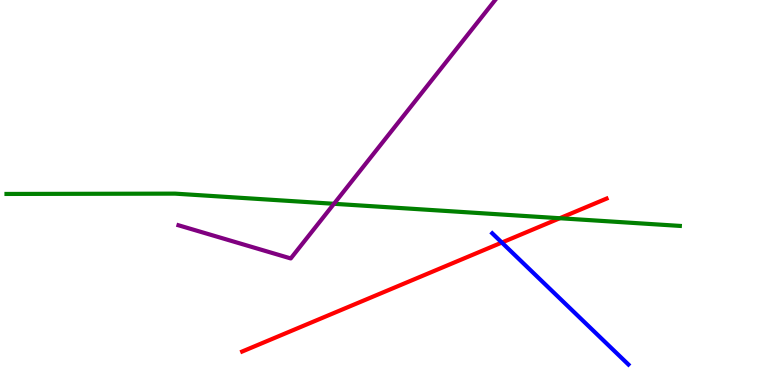[{'lines': ['blue', 'red'], 'intersections': [{'x': 6.48, 'y': 3.7}]}, {'lines': ['green', 'red'], 'intersections': [{'x': 7.22, 'y': 4.33}]}, {'lines': ['purple', 'red'], 'intersections': []}, {'lines': ['blue', 'green'], 'intersections': []}, {'lines': ['blue', 'purple'], 'intersections': []}, {'lines': ['green', 'purple'], 'intersections': [{'x': 4.31, 'y': 4.71}]}]